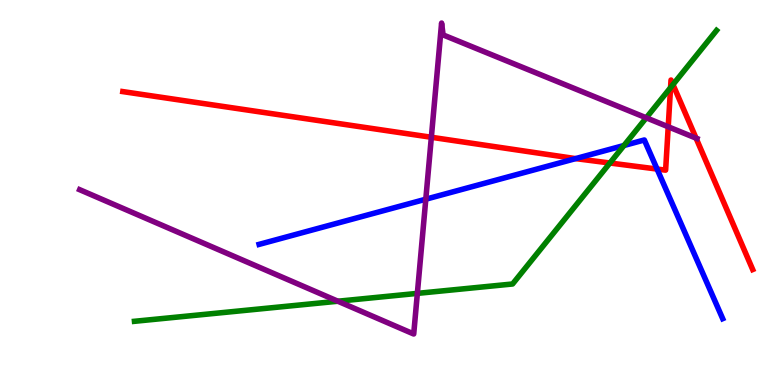[{'lines': ['blue', 'red'], 'intersections': [{'x': 7.43, 'y': 5.88}, {'x': 8.48, 'y': 5.61}]}, {'lines': ['green', 'red'], 'intersections': [{'x': 7.87, 'y': 5.77}, {'x': 8.65, 'y': 7.72}, {'x': 8.68, 'y': 7.8}]}, {'lines': ['purple', 'red'], 'intersections': [{'x': 5.57, 'y': 6.43}, {'x': 8.62, 'y': 6.71}, {'x': 8.98, 'y': 6.41}]}, {'lines': ['blue', 'green'], 'intersections': [{'x': 8.05, 'y': 6.22}]}, {'lines': ['blue', 'purple'], 'intersections': [{'x': 5.49, 'y': 4.83}]}, {'lines': ['green', 'purple'], 'intersections': [{'x': 4.36, 'y': 2.18}, {'x': 5.39, 'y': 2.38}, {'x': 8.34, 'y': 6.94}]}]